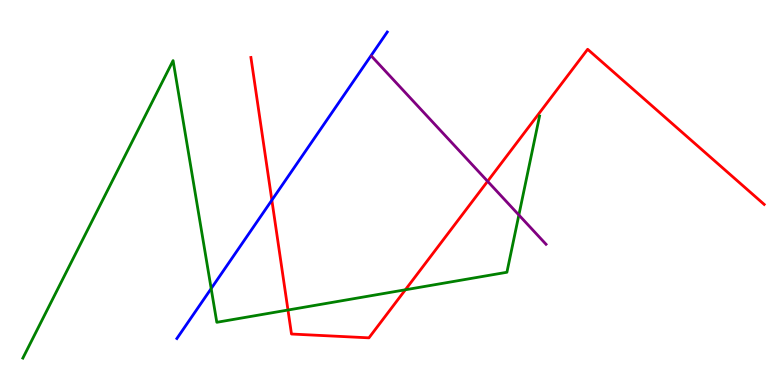[{'lines': ['blue', 'red'], 'intersections': [{'x': 3.51, 'y': 4.8}]}, {'lines': ['green', 'red'], 'intersections': [{'x': 3.72, 'y': 1.95}, {'x': 5.23, 'y': 2.47}]}, {'lines': ['purple', 'red'], 'intersections': [{'x': 6.29, 'y': 5.29}]}, {'lines': ['blue', 'green'], 'intersections': [{'x': 2.72, 'y': 2.5}]}, {'lines': ['blue', 'purple'], 'intersections': []}, {'lines': ['green', 'purple'], 'intersections': [{'x': 6.7, 'y': 4.42}]}]